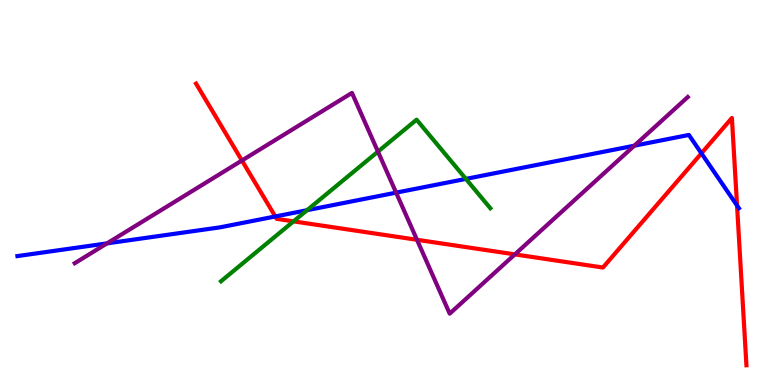[{'lines': ['blue', 'red'], 'intersections': [{'x': 3.55, 'y': 4.38}, {'x': 9.05, 'y': 6.02}, {'x': 9.51, 'y': 4.66}]}, {'lines': ['green', 'red'], 'intersections': [{'x': 3.79, 'y': 4.25}]}, {'lines': ['purple', 'red'], 'intersections': [{'x': 3.12, 'y': 5.83}, {'x': 5.38, 'y': 3.77}, {'x': 6.64, 'y': 3.39}]}, {'lines': ['blue', 'green'], 'intersections': [{'x': 3.96, 'y': 4.54}, {'x': 6.01, 'y': 5.35}]}, {'lines': ['blue', 'purple'], 'intersections': [{'x': 1.38, 'y': 3.68}, {'x': 5.11, 'y': 5.0}, {'x': 8.18, 'y': 6.22}]}, {'lines': ['green', 'purple'], 'intersections': [{'x': 4.88, 'y': 6.06}]}]